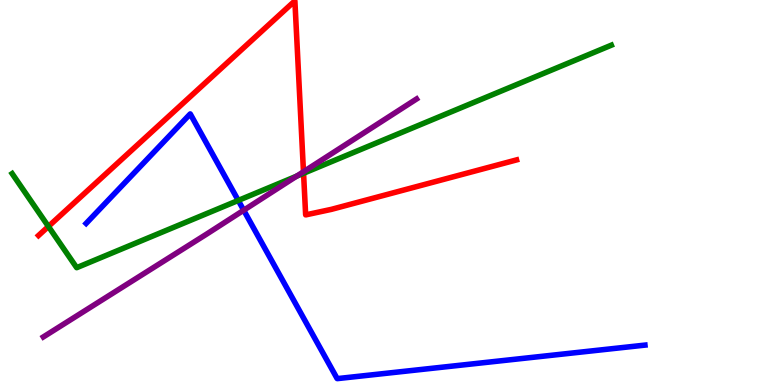[{'lines': ['blue', 'red'], 'intersections': []}, {'lines': ['green', 'red'], 'intersections': [{'x': 0.625, 'y': 4.12}, {'x': 3.92, 'y': 5.5}]}, {'lines': ['purple', 'red'], 'intersections': [{'x': 3.92, 'y': 5.54}]}, {'lines': ['blue', 'green'], 'intersections': [{'x': 3.07, 'y': 4.79}]}, {'lines': ['blue', 'purple'], 'intersections': [{'x': 3.14, 'y': 4.54}]}, {'lines': ['green', 'purple'], 'intersections': [{'x': 3.83, 'y': 5.43}]}]